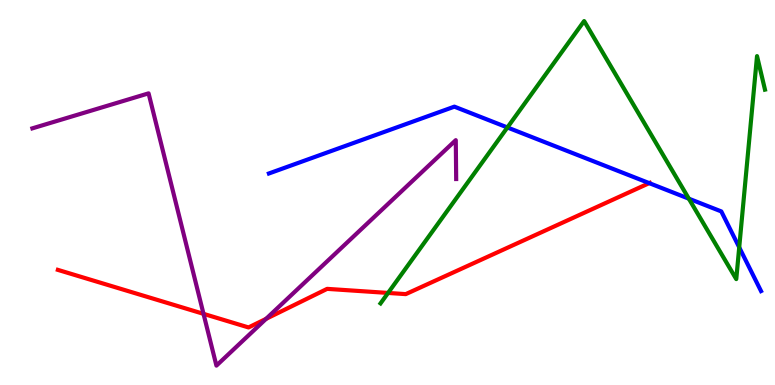[{'lines': ['blue', 'red'], 'intersections': [{'x': 8.38, 'y': 5.24}]}, {'lines': ['green', 'red'], 'intersections': [{'x': 5.01, 'y': 2.39}]}, {'lines': ['purple', 'red'], 'intersections': [{'x': 2.63, 'y': 1.85}, {'x': 3.43, 'y': 1.72}]}, {'lines': ['blue', 'green'], 'intersections': [{'x': 6.55, 'y': 6.69}, {'x': 8.89, 'y': 4.84}, {'x': 9.54, 'y': 3.58}]}, {'lines': ['blue', 'purple'], 'intersections': []}, {'lines': ['green', 'purple'], 'intersections': []}]